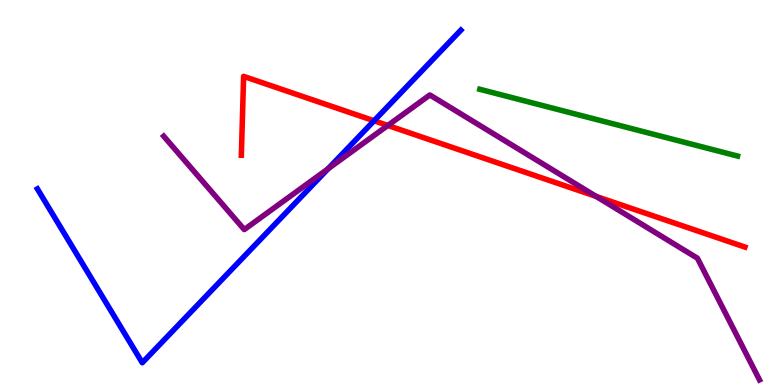[{'lines': ['blue', 'red'], 'intersections': [{'x': 4.83, 'y': 6.86}]}, {'lines': ['green', 'red'], 'intersections': []}, {'lines': ['purple', 'red'], 'intersections': [{'x': 5.0, 'y': 6.74}, {'x': 7.69, 'y': 4.9}]}, {'lines': ['blue', 'green'], 'intersections': []}, {'lines': ['blue', 'purple'], 'intersections': [{'x': 4.23, 'y': 5.62}]}, {'lines': ['green', 'purple'], 'intersections': []}]